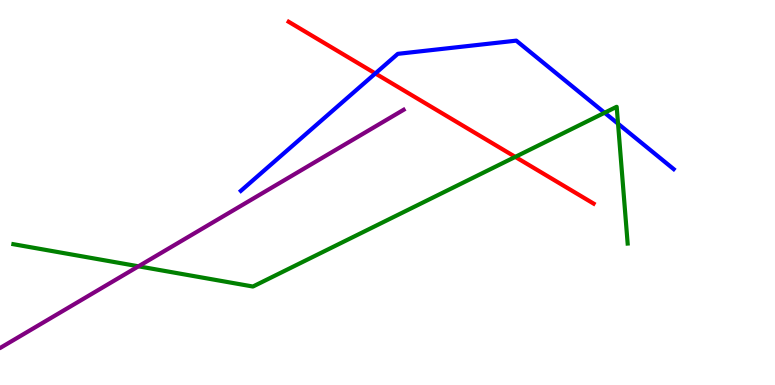[{'lines': ['blue', 'red'], 'intersections': [{'x': 4.84, 'y': 8.09}]}, {'lines': ['green', 'red'], 'intersections': [{'x': 6.65, 'y': 5.92}]}, {'lines': ['purple', 'red'], 'intersections': []}, {'lines': ['blue', 'green'], 'intersections': [{'x': 7.8, 'y': 7.07}, {'x': 7.97, 'y': 6.79}]}, {'lines': ['blue', 'purple'], 'intersections': []}, {'lines': ['green', 'purple'], 'intersections': [{'x': 1.79, 'y': 3.08}]}]